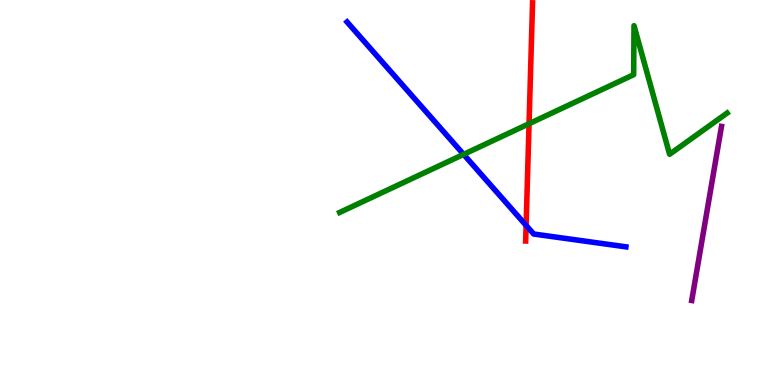[{'lines': ['blue', 'red'], 'intersections': [{'x': 6.79, 'y': 4.15}]}, {'lines': ['green', 'red'], 'intersections': [{'x': 6.83, 'y': 6.79}]}, {'lines': ['purple', 'red'], 'intersections': []}, {'lines': ['blue', 'green'], 'intersections': [{'x': 5.98, 'y': 5.99}]}, {'lines': ['blue', 'purple'], 'intersections': []}, {'lines': ['green', 'purple'], 'intersections': []}]